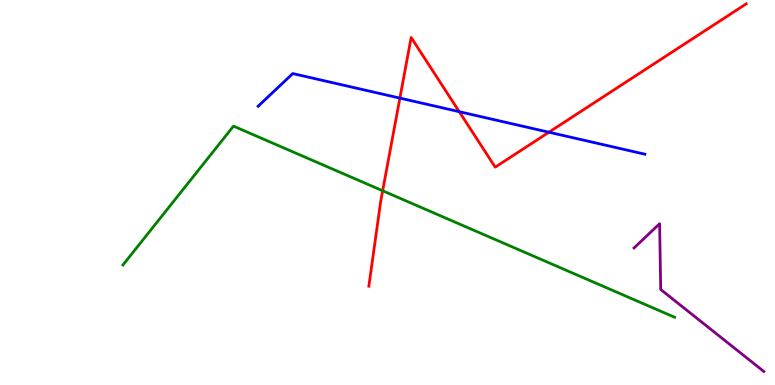[{'lines': ['blue', 'red'], 'intersections': [{'x': 5.16, 'y': 7.45}, {'x': 5.93, 'y': 7.1}, {'x': 7.08, 'y': 6.57}]}, {'lines': ['green', 'red'], 'intersections': [{'x': 4.94, 'y': 5.05}]}, {'lines': ['purple', 'red'], 'intersections': []}, {'lines': ['blue', 'green'], 'intersections': []}, {'lines': ['blue', 'purple'], 'intersections': []}, {'lines': ['green', 'purple'], 'intersections': []}]